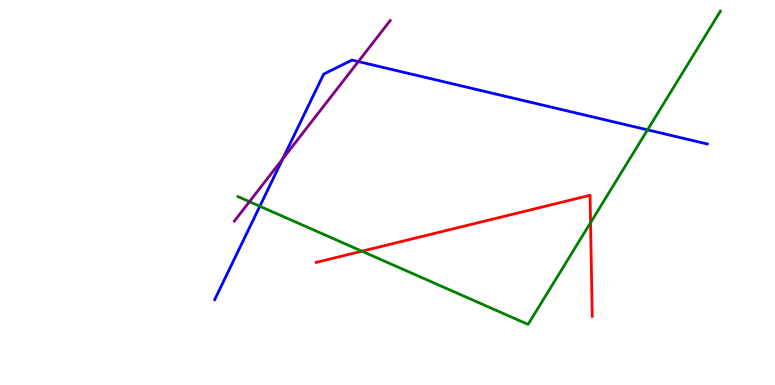[{'lines': ['blue', 'red'], 'intersections': []}, {'lines': ['green', 'red'], 'intersections': [{'x': 4.67, 'y': 3.48}, {'x': 7.62, 'y': 4.22}]}, {'lines': ['purple', 'red'], 'intersections': []}, {'lines': ['blue', 'green'], 'intersections': [{'x': 3.35, 'y': 4.64}, {'x': 8.36, 'y': 6.63}]}, {'lines': ['blue', 'purple'], 'intersections': [{'x': 3.65, 'y': 5.87}, {'x': 4.62, 'y': 8.4}]}, {'lines': ['green', 'purple'], 'intersections': [{'x': 3.22, 'y': 4.76}]}]